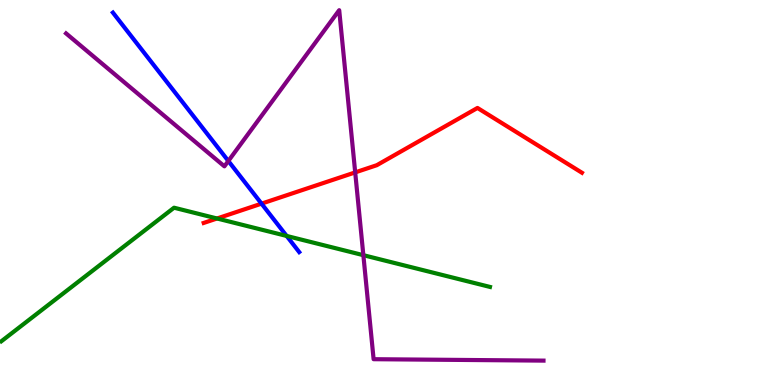[{'lines': ['blue', 'red'], 'intersections': [{'x': 3.37, 'y': 4.71}]}, {'lines': ['green', 'red'], 'intersections': [{'x': 2.8, 'y': 4.32}]}, {'lines': ['purple', 'red'], 'intersections': [{'x': 4.58, 'y': 5.52}]}, {'lines': ['blue', 'green'], 'intersections': [{'x': 3.7, 'y': 3.87}]}, {'lines': ['blue', 'purple'], 'intersections': [{'x': 2.95, 'y': 5.82}]}, {'lines': ['green', 'purple'], 'intersections': [{'x': 4.69, 'y': 3.37}]}]